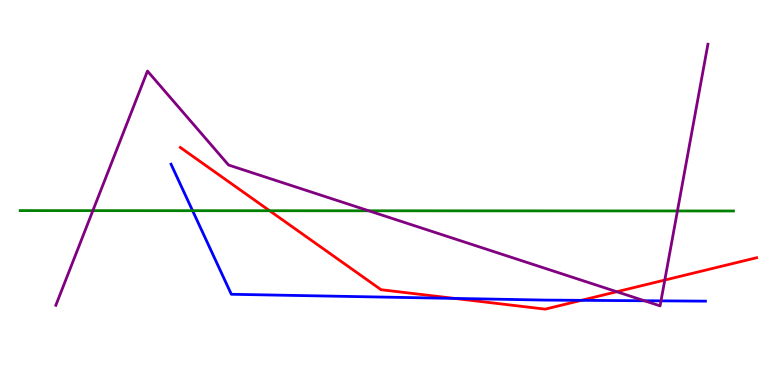[{'lines': ['blue', 'red'], 'intersections': [{'x': 5.86, 'y': 2.25}, {'x': 7.5, 'y': 2.2}]}, {'lines': ['green', 'red'], 'intersections': [{'x': 3.48, 'y': 4.53}]}, {'lines': ['purple', 'red'], 'intersections': [{'x': 7.96, 'y': 2.42}, {'x': 8.58, 'y': 2.73}]}, {'lines': ['blue', 'green'], 'intersections': [{'x': 2.49, 'y': 4.53}]}, {'lines': ['blue', 'purple'], 'intersections': [{'x': 8.31, 'y': 2.19}, {'x': 8.53, 'y': 2.19}]}, {'lines': ['green', 'purple'], 'intersections': [{'x': 1.2, 'y': 4.53}, {'x': 4.76, 'y': 4.53}, {'x': 8.74, 'y': 4.52}]}]